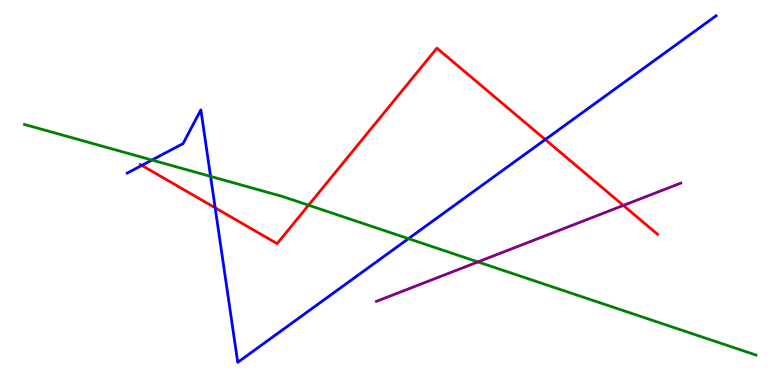[{'lines': ['blue', 'red'], 'intersections': [{'x': 1.83, 'y': 5.7}, {'x': 2.78, 'y': 4.6}, {'x': 7.04, 'y': 6.38}]}, {'lines': ['green', 'red'], 'intersections': [{'x': 3.98, 'y': 4.67}]}, {'lines': ['purple', 'red'], 'intersections': [{'x': 8.04, 'y': 4.66}]}, {'lines': ['blue', 'green'], 'intersections': [{'x': 1.96, 'y': 5.84}, {'x': 2.72, 'y': 5.42}, {'x': 5.27, 'y': 3.8}]}, {'lines': ['blue', 'purple'], 'intersections': []}, {'lines': ['green', 'purple'], 'intersections': [{'x': 6.17, 'y': 3.2}]}]